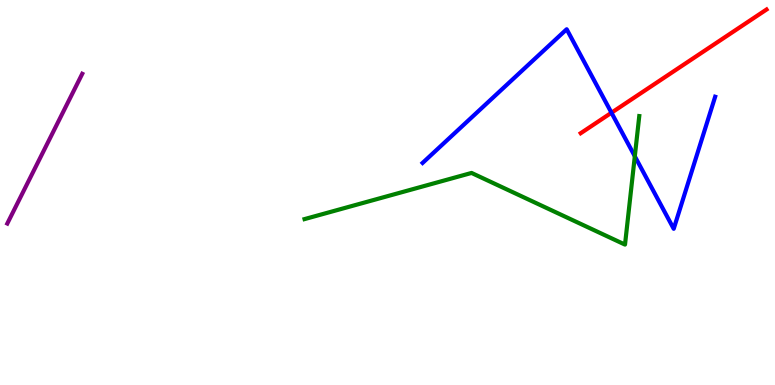[{'lines': ['blue', 'red'], 'intersections': [{'x': 7.89, 'y': 7.07}]}, {'lines': ['green', 'red'], 'intersections': []}, {'lines': ['purple', 'red'], 'intersections': []}, {'lines': ['blue', 'green'], 'intersections': [{'x': 8.19, 'y': 5.94}]}, {'lines': ['blue', 'purple'], 'intersections': []}, {'lines': ['green', 'purple'], 'intersections': []}]